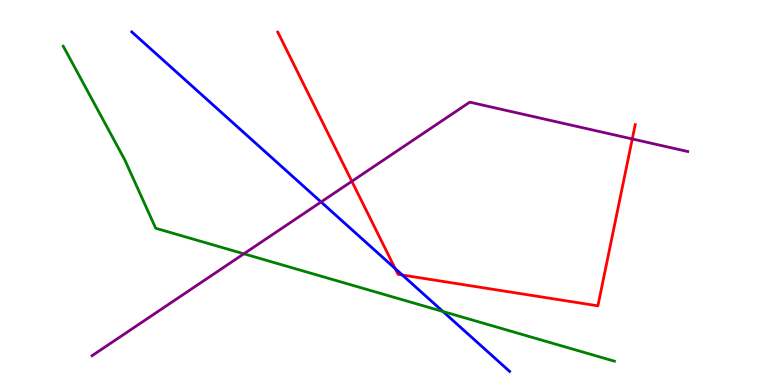[{'lines': ['blue', 'red'], 'intersections': [{'x': 5.1, 'y': 3.02}, {'x': 5.19, 'y': 2.86}]}, {'lines': ['green', 'red'], 'intersections': []}, {'lines': ['purple', 'red'], 'intersections': [{'x': 4.54, 'y': 5.29}, {'x': 8.16, 'y': 6.39}]}, {'lines': ['blue', 'green'], 'intersections': [{'x': 5.72, 'y': 1.91}]}, {'lines': ['blue', 'purple'], 'intersections': [{'x': 4.14, 'y': 4.75}]}, {'lines': ['green', 'purple'], 'intersections': [{'x': 3.15, 'y': 3.41}]}]